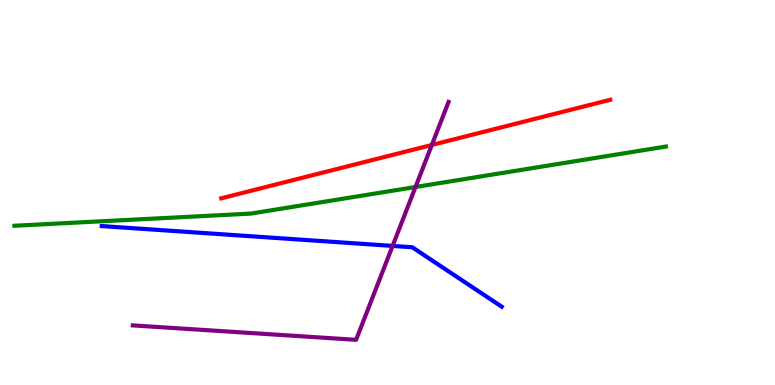[{'lines': ['blue', 'red'], 'intersections': []}, {'lines': ['green', 'red'], 'intersections': []}, {'lines': ['purple', 'red'], 'intersections': [{'x': 5.57, 'y': 6.23}]}, {'lines': ['blue', 'green'], 'intersections': []}, {'lines': ['blue', 'purple'], 'intersections': [{'x': 5.07, 'y': 3.61}]}, {'lines': ['green', 'purple'], 'intersections': [{'x': 5.36, 'y': 5.14}]}]